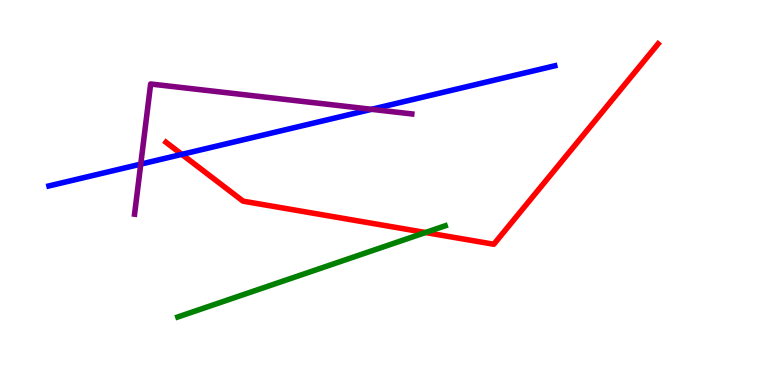[{'lines': ['blue', 'red'], 'intersections': [{'x': 2.35, 'y': 5.99}]}, {'lines': ['green', 'red'], 'intersections': [{'x': 5.49, 'y': 3.96}]}, {'lines': ['purple', 'red'], 'intersections': []}, {'lines': ['blue', 'green'], 'intersections': []}, {'lines': ['blue', 'purple'], 'intersections': [{'x': 1.82, 'y': 5.74}, {'x': 4.79, 'y': 7.16}]}, {'lines': ['green', 'purple'], 'intersections': []}]